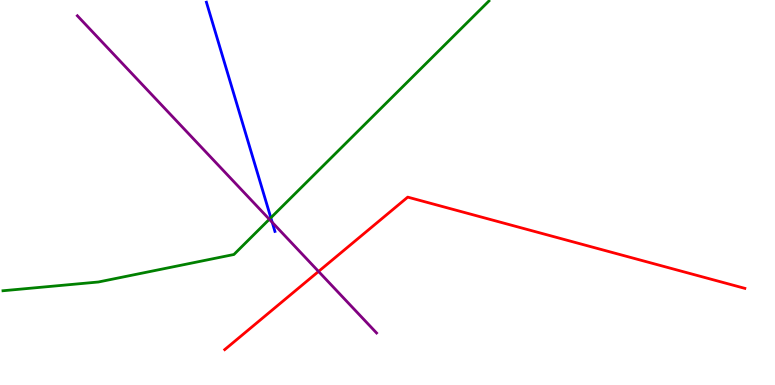[{'lines': ['blue', 'red'], 'intersections': []}, {'lines': ['green', 'red'], 'intersections': []}, {'lines': ['purple', 'red'], 'intersections': [{'x': 4.11, 'y': 2.95}]}, {'lines': ['blue', 'green'], 'intersections': [{'x': 3.49, 'y': 4.34}]}, {'lines': ['blue', 'purple'], 'intersections': [{'x': 3.51, 'y': 4.22}]}, {'lines': ['green', 'purple'], 'intersections': [{'x': 3.48, 'y': 4.3}]}]